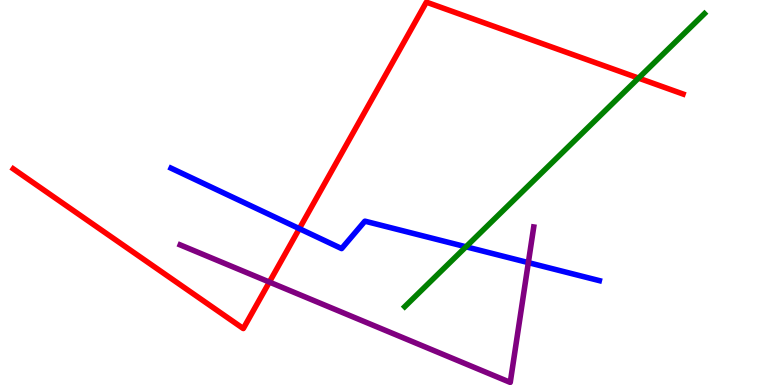[{'lines': ['blue', 'red'], 'intersections': [{'x': 3.86, 'y': 4.06}]}, {'lines': ['green', 'red'], 'intersections': [{'x': 8.24, 'y': 7.97}]}, {'lines': ['purple', 'red'], 'intersections': [{'x': 3.48, 'y': 2.67}]}, {'lines': ['blue', 'green'], 'intersections': [{'x': 6.01, 'y': 3.59}]}, {'lines': ['blue', 'purple'], 'intersections': [{'x': 6.82, 'y': 3.18}]}, {'lines': ['green', 'purple'], 'intersections': []}]